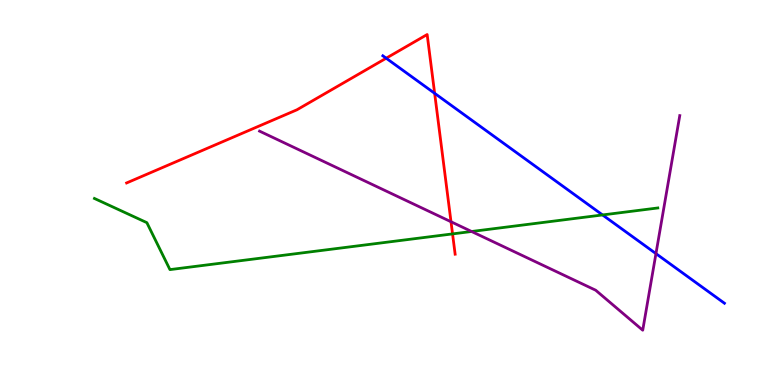[{'lines': ['blue', 'red'], 'intersections': [{'x': 4.98, 'y': 8.49}, {'x': 5.61, 'y': 7.58}]}, {'lines': ['green', 'red'], 'intersections': [{'x': 5.84, 'y': 3.92}]}, {'lines': ['purple', 'red'], 'intersections': [{'x': 5.82, 'y': 4.24}]}, {'lines': ['blue', 'green'], 'intersections': [{'x': 7.77, 'y': 4.42}]}, {'lines': ['blue', 'purple'], 'intersections': [{'x': 8.46, 'y': 3.41}]}, {'lines': ['green', 'purple'], 'intersections': [{'x': 6.09, 'y': 3.99}]}]